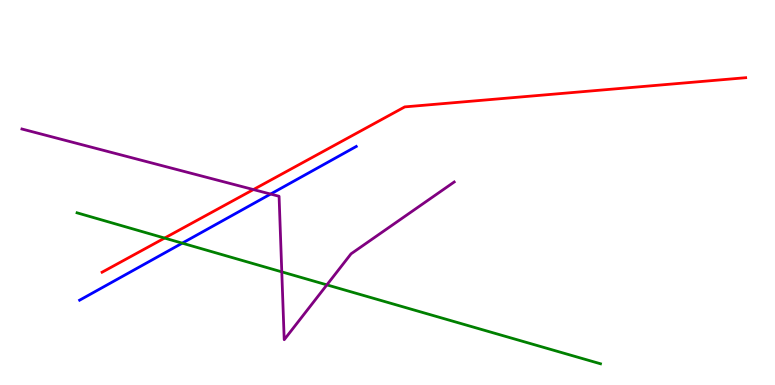[{'lines': ['blue', 'red'], 'intersections': []}, {'lines': ['green', 'red'], 'intersections': [{'x': 2.12, 'y': 3.82}]}, {'lines': ['purple', 'red'], 'intersections': [{'x': 3.27, 'y': 5.08}]}, {'lines': ['blue', 'green'], 'intersections': [{'x': 2.35, 'y': 3.68}]}, {'lines': ['blue', 'purple'], 'intersections': [{'x': 3.49, 'y': 4.96}]}, {'lines': ['green', 'purple'], 'intersections': [{'x': 3.64, 'y': 2.94}, {'x': 4.22, 'y': 2.6}]}]